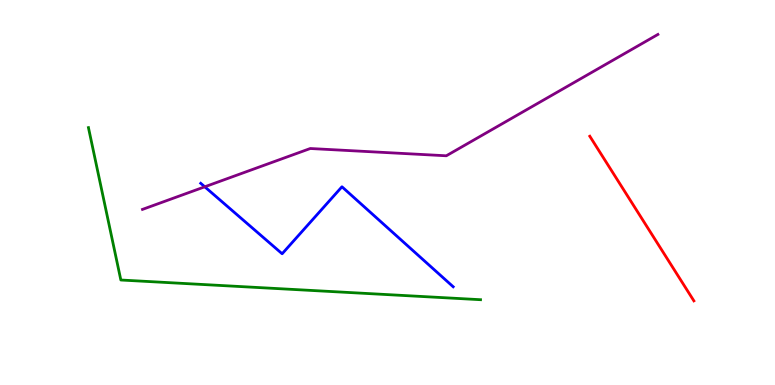[{'lines': ['blue', 'red'], 'intersections': []}, {'lines': ['green', 'red'], 'intersections': []}, {'lines': ['purple', 'red'], 'intersections': []}, {'lines': ['blue', 'green'], 'intersections': []}, {'lines': ['blue', 'purple'], 'intersections': [{'x': 2.64, 'y': 5.15}]}, {'lines': ['green', 'purple'], 'intersections': []}]